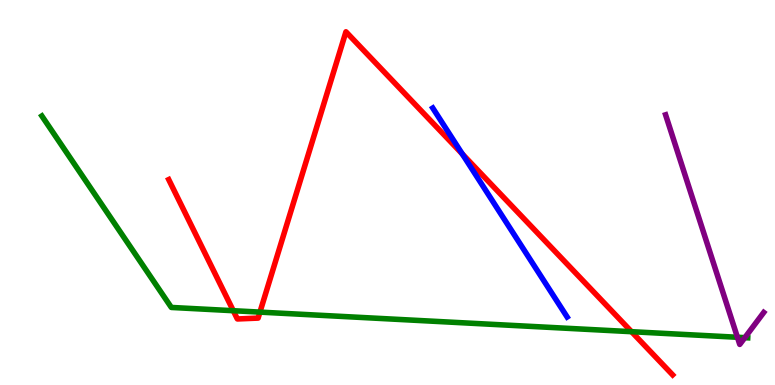[{'lines': ['blue', 'red'], 'intersections': [{'x': 5.97, 'y': 6.0}]}, {'lines': ['green', 'red'], 'intersections': [{'x': 3.01, 'y': 1.93}, {'x': 3.35, 'y': 1.89}, {'x': 8.15, 'y': 1.38}]}, {'lines': ['purple', 'red'], 'intersections': []}, {'lines': ['blue', 'green'], 'intersections': []}, {'lines': ['blue', 'purple'], 'intersections': []}, {'lines': ['green', 'purple'], 'intersections': [{'x': 9.52, 'y': 1.24}, {'x': 9.61, 'y': 1.23}]}]